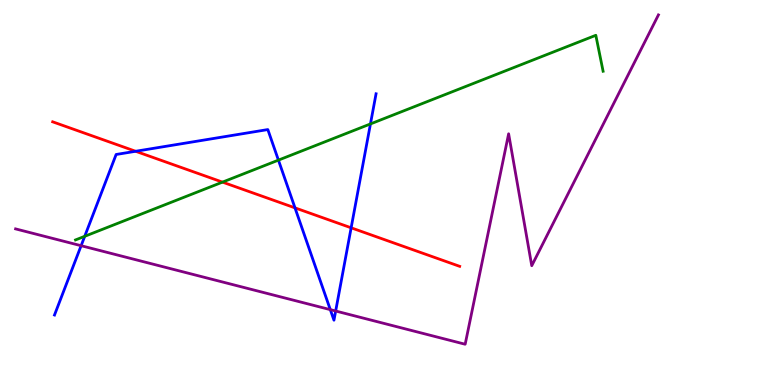[{'lines': ['blue', 'red'], 'intersections': [{'x': 1.75, 'y': 6.07}, {'x': 3.81, 'y': 4.6}, {'x': 4.53, 'y': 4.08}]}, {'lines': ['green', 'red'], 'intersections': [{'x': 2.87, 'y': 5.27}]}, {'lines': ['purple', 'red'], 'intersections': []}, {'lines': ['blue', 'green'], 'intersections': [{'x': 1.09, 'y': 3.86}, {'x': 3.59, 'y': 5.84}, {'x': 4.78, 'y': 6.78}]}, {'lines': ['blue', 'purple'], 'intersections': [{'x': 1.05, 'y': 3.62}, {'x': 4.26, 'y': 1.96}, {'x': 4.33, 'y': 1.92}]}, {'lines': ['green', 'purple'], 'intersections': []}]